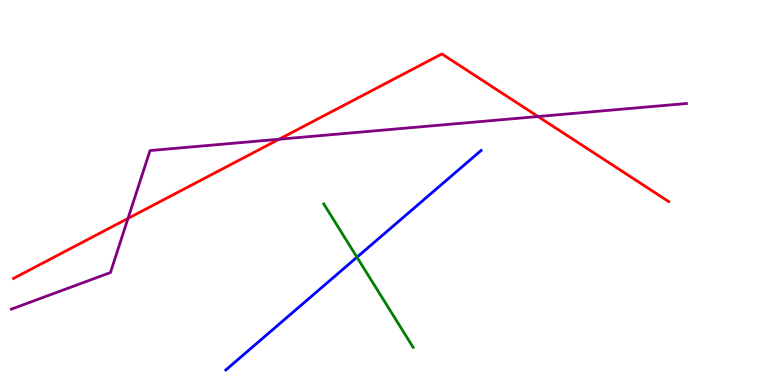[{'lines': ['blue', 'red'], 'intersections': []}, {'lines': ['green', 'red'], 'intersections': []}, {'lines': ['purple', 'red'], 'intersections': [{'x': 1.65, 'y': 4.33}, {'x': 3.6, 'y': 6.38}, {'x': 6.94, 'y': 6.97}]}, {'lines': ['blue', 'green'], 'intersections': [{'x': 4.61, 'y': 3.32}]}, {'lines': ['blue', 'purple'], 'intersections': []}, {'lines': ['green', 'purple'], 'intersections': []}]